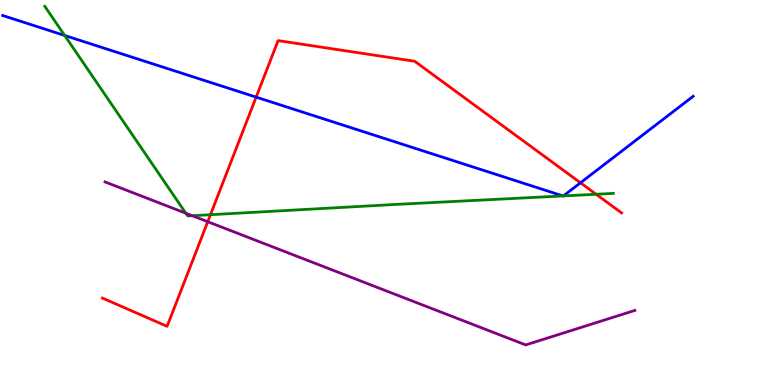[{'lines': ['blue', 'red'], 'intersections': [{'x': 3.31, 'y': 7.48}, {'x': 7.49, 'y': 5.25}]}, {'lines': ['green', 'red'], 'intersections': [{'x': 2.72, 'y': 4.42}, {'x': 7.69, 'y': 4.95}]}, {'lines': ['purple', 'red'], 'intersections': [{'x': 2.68, 'y': 4.24}]}, {'lines': ['blue', 'green'], 'intersections': [{'x': 0.834, 'y': 9.08}, {'x': 7.26, 'y': 4.91}, {'x': 7.27, 'y': 4.91}]}, {'lines': ['blue', 'purple'], 'intersections': []}, {'lines': ['green', 'purple'], 'intersections': [{'x': 2.4, 'y': 4.46}, {'x': 2.48, 'y': 4.4}]}]